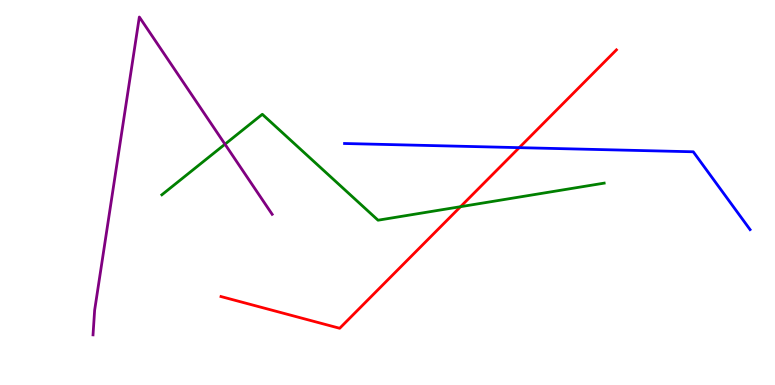[{'lines': ['blue', 'red'], 'intersections': [{'x': 6.7, 'y': 6.16}]}, {'lines': ['green', 'red'], 'intersections': [{'x': 5.94, 'y': 4.63}]}, {'lines': ['purple', 'red'], 'intersections': []}, {'lines': ['blue', 'green'], 'intersections': []}, {'lines': ['blue', 'purple'], 'intersections': []}, {'lines': ['green', 'purple'], 'intersections': [{'x': 2.9, 'y': 6.25}]}]